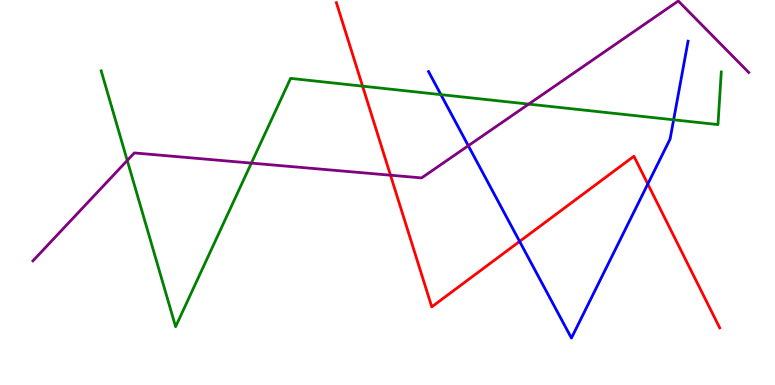[{'lines': ['blue', 'red'], 'intersections': [{'x': 6.7, 'y': 3.73}, {'x': 8.36, 'y': 5.22}]}, {'lines': ['green', 'red'], 'intersections': [{'x': 4.68, 'y': 7.76}]}, {'lines': ['purple', 'red'], 'intersections': [{'x': 5.04, 'y': 5.45}]}, {'lines': ['blue', 'green'], 'intersections': [{'x': 5.69, 'y': 7.54}, {'x': 8.69, 'y': 6.89}]}, {'lines': ['blue', 'purple'], 'intersections': [{'x': 6.04, 'y': 6.22}]}, {'lines': ['green', 'purple'], 'intersections': [{'x': 1.64, 'y': 5.83}, {'x': 3.24, 'y': 5.76}, {'x': 6.82, 'y': 7.3}]}]